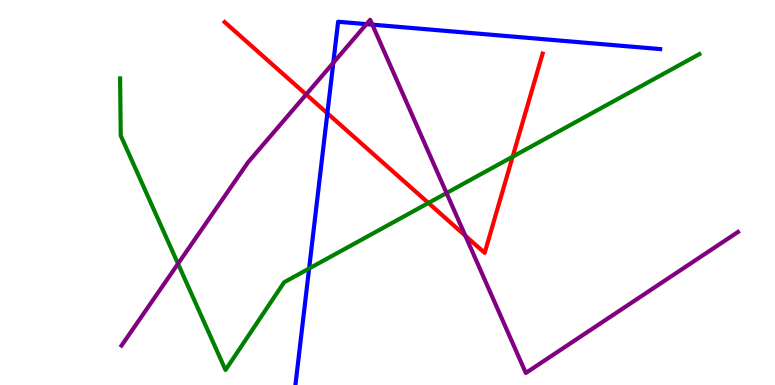[{'lines': ['blue', 'red'], 'intersections': [{'x': 4.22, 'y': 7.06}]}, {'lines': ['green', 'red'], 'intersections': [{'x': 5.53, 'y': 4.73}, {'x': 6.61, 'y': 5.93}]}, {'lines': ['purple', 'red'], 'intersections': [{'x': 3.95, 'y': 7.55}, {'x': 6.0, 'y': 3.88}]}, {'lines': ['blue', 'green'], 'intersections': [{'x': 3.99, 'y': 3.03}]}, {'lines': ['blue', 'purple'], 'intersections': [{'x': 4.3, 'y': 8.37}, {'x': 4.73, 'y': 9.37}, {'x': 4.8, 'y': 9.36}]}, {'lines': ['green', 'purple'], 'intersections': [{'x': 2.3, 'y': 3.15}, {'x': 5.76, 'y': 4.99}]}]